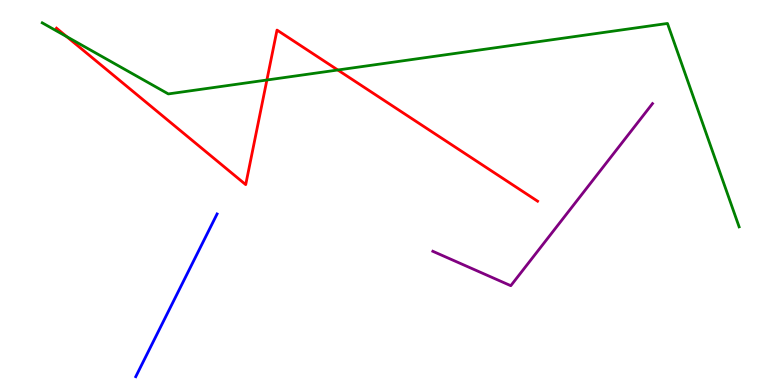[{'lines': ['blue', 'red'], 'intersections': []}, {'lines': ['green', 'red'], 'intersections': [{'x': 0.861, 'y': 9.05}, {'x': 3.44, 'y': 7.92}, {'x': 4.36, 'y': 8.18}]}, {'lines': ['purple', 'red'], 'intersections': []}, {'lines': ['blue', 'green'], 'intersections': []}, {'lines': ['blue', 'purple'], 'intersections': []}, {'lines': ['green', 'purple'], 'intersections': []}]